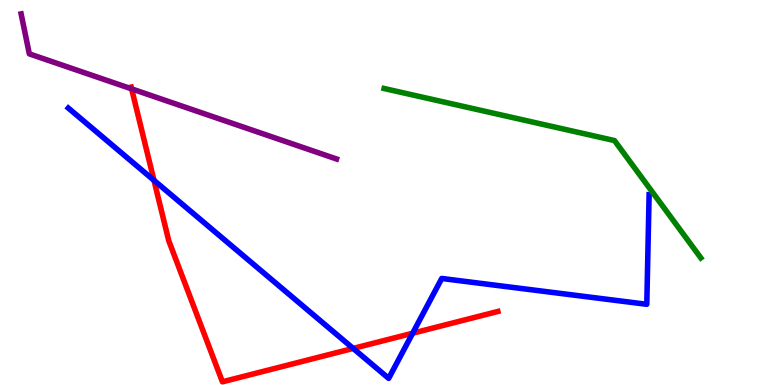[{'lines': ['blue', 'red'], 'intersections': [{'x': 1.99, 'y': 5.32}, {'x': 4.56, 'y': 0.95}, {'x': 5.32, 'y': 1.34}]}, {'lines': ['green', 'red'], 'intersections': []}, {'lines': ['purple', 'red'], 'intersections': [{'x': 1.7, 'y': 7.69}]}, {'lines': ['blue', 'green'], 'intersections': []}, {'lines': ['blue', 'purple'], 'intersections': []}, {'lines': ['green', 'purple'], 'intersections': []}]